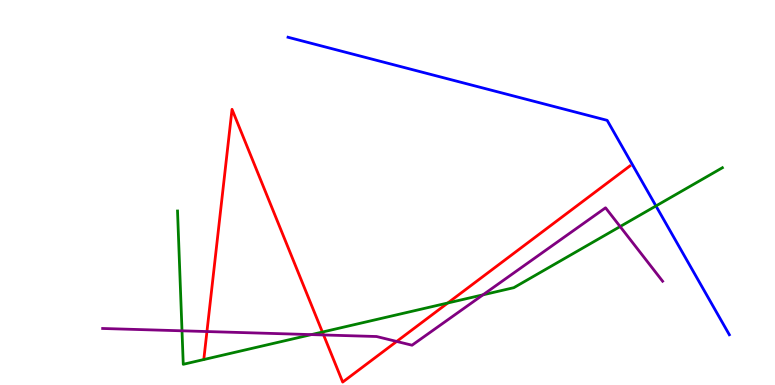[{'lines': ['blue', 'red'], 'intersections': []}, {'lines': ['green', 'red'], 'intersections': [{'x': 4.16, 'y': 1.38}, {'x': 5.78, 'y': 2.13}]}, {'lines': ['purple', 'red'], 'intersections': [{'x': 2.67, 'y': 1.39}, {'x': 4.18, 'y': 1.3}, {'x': 5.12, 'y': 1.13}]}, {'lines': ['blue', 'green'], 'intersections': [{'x': 8.46, 'y': 4.65}]}, {'lines': ['blue', 'purple'], 'intersections': []}, {'lines': ['green', 'purple'], 'intersections': [{'x': 2.35, 'y': 1.41}, {'x': 4.02, 'y': 1.31}, {'x': 6.23, 'y': 2.34}, {'x': 8.0, 'y': 4.12}]}]